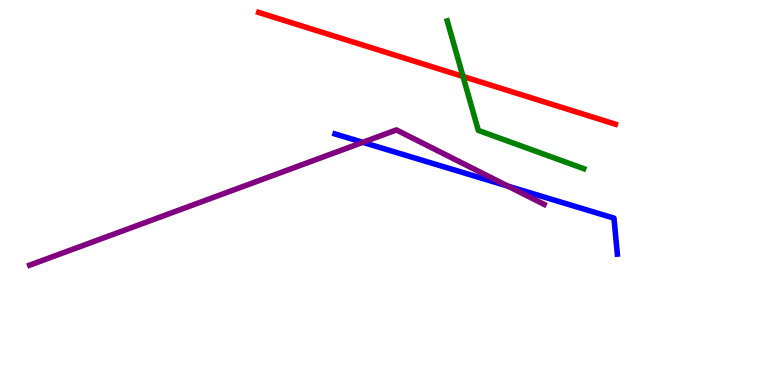[{'lines': ['blue', 'red'], 'intersections': []}, {'lines': ['green', 'red'], 'intersections': [{'x': 5.97, 'y': 8.01}]}, {'lines': ['purple', 'red'], 'intersections': []}, {'lines': ['blue', 'green'], 'intersections': []}, {'lines': ['blue', 'purple'], 'intersections': [{'x': 4.68, 'y': 6.3}, {'x': 6.55, 'y': 5.17}]}, {'lines': ['green', 'purple'], 'intersections': []}]